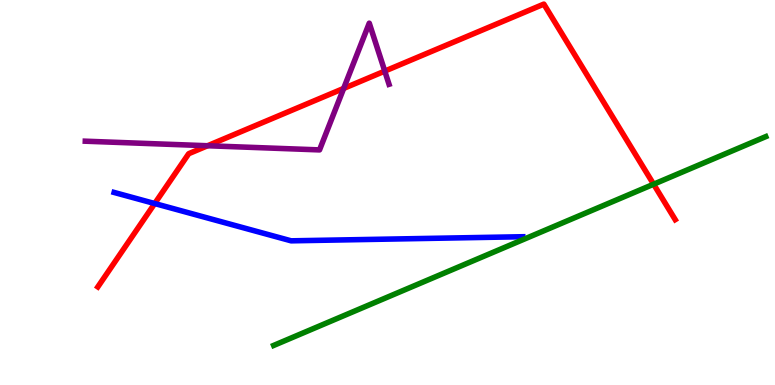[{'lines': ['blue', 'red'], 'intersections': [{'x': 2.0, 'y': 4.71}]}, {'lines': ['green', 'red'], 'intersections': [{'x': 8.43, 'y': 5.22}]}, {'lines': ['purple', 'red'], 'intersections': [{'x': 2.68, 'y': 6.21}, {'x': 4.43, 'y': 7.7}, {'x': 4.96, 'y': 8.15}]}, {'lines': ['blue', 'green'], 'intersections': []}, {'lines': ['blue', 'purple'], 'intersections': []}, {'lines': ['green', 'purple'], 'intersections': []}]